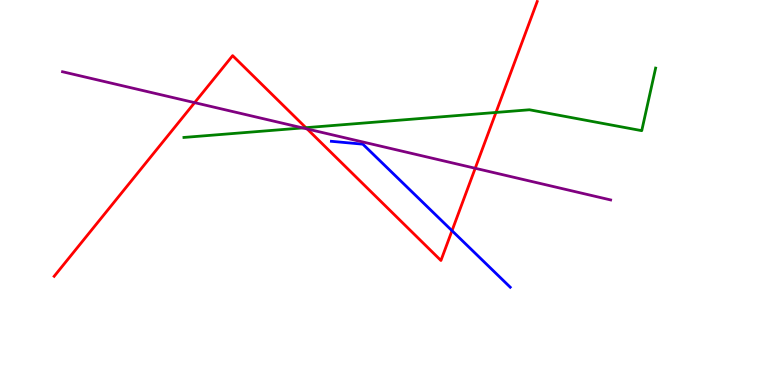[{'lines': ['blue', 'red'], 'intersections': [{'x': 5.83, 'y': 4.01}]}, {'lines': ['green', 'red'], 'intersections': [{'x': 3.95, 'y': 6.68}, {'x': 6.4, 'y': 7.08}]}, {'lines': ['purple', 'red'], 'intersections': [{'x': 2.51, 'y': 7.33}, {'x': 3.96, 'y': 6.65}, {'x': 6.13, 'y': 5.63}]}, {'lines': ['blue', 'green'], 'intersections': []}, {'lines': ['blue', 'purple'], 'intersections': []}, {'lines': ['green', 'purple'], 'intersections': [{'x': 3.91, 'y': 6.68}]}]